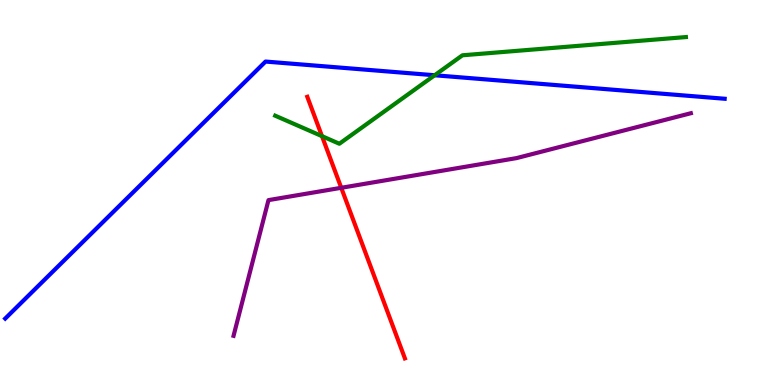[{'lines': ['blue', 'red'], 'intersections': []}, {'lines': ['green', 'red'], 'intersections': [{'x': 4.15, 'y': 6.46}]}, {'lines': ['purple', 'red'], 'intersections': [{'x': 4.4, 'y': 5.12}]}, {'lines': ['blue', 'green'], 'intersections': [{'x': 5.61, 'y': 8.05}]}, {'lines': ['blue', 'purple'], 'intersections': []}, {'lines': ['green', 'purple'], 'intersections': []}]